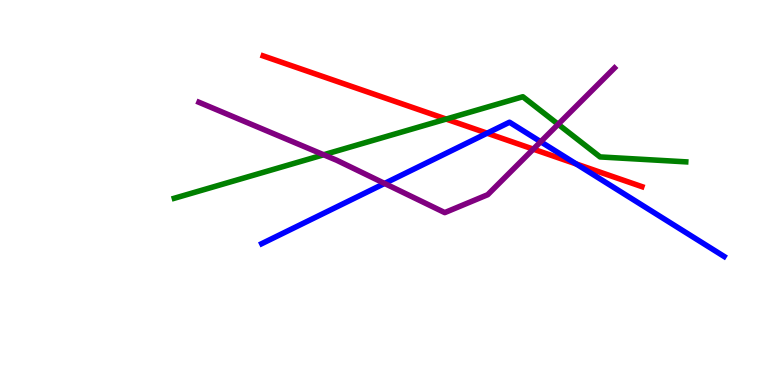[{'lines': ['blue', 'red'], 'intersections': [{'x': 6.29, 'y': 6.54}, {'x': 7.43, 'y': 5.74}]}, {'lines': ['green', 'red'], 'intersections': [{'x': 5.76, 'y': 6.91}]}, {'lines': ['purple', 'red'], 'intersections': [{'x': 6.88, 'y': 6.13}]}, {'lines': ['blue', 'green'], 'intersections': []}, {'lines': ['blue', 'purple'], 'intersections': [{'x': 4.96, 'y': 5.24}, {'x': 6.98, 'y': 6.32}]}, {'lines': ['green', 'purple'], 'intersections': [{'x': 4.18, 'y': 5.98}, {'x': 7.2, 'y': 6.77}]}]